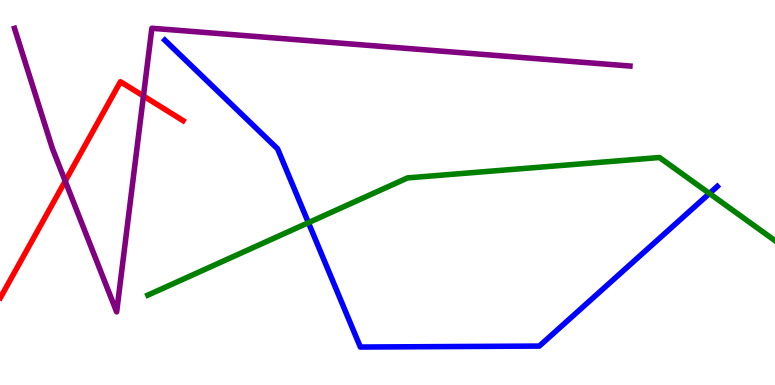[{'lines': ['blue', 'red'], 'intersections': []}, {'lines': ['green', 'red'], 'intersections': []}, {'lines': ['purple', 'red'], 'intersections': [{'x': 0.842, 'y': 5.3}, {'x': 1.85, 'y': 7.51}]}, {'lines': ['blue', 'green'], 'intersections': [{'x': 3.98, 'y': 4.22}, {'x': 9.15, 'y': 4.97}]}, {'lines': ['blue', 'purple'], 'intersections': []}, {'lines': ['green', 'purple'], 'intersections': []}]